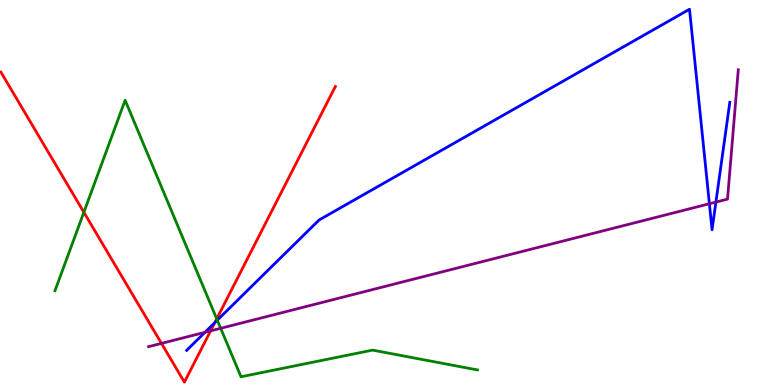[{'lines': ['blue', 'red'], 'intersections': [{'x': 2.77, 'y': 1.62}]}, {'lines': ['green', 'red'], 'intersections': [{'x': 1.08, 'y': 4.49}, {'x': 2.8, 'y': 1.72}]}, {'lines': ['purple', 'red'], 'intersections': [{'x': 2.08, 'y': 1.08}, {'x': 2.72, 'y': 1.41}]}, {'lines': ['blue', 'green'], 'intersections': [{'x': 2.8, 'y': 1.68}]}, {'lines': ['blue', 'purple'], 'intersections': [{'x': 2.64, 'y': 1.37}, {'x': 9.15, 'y': 4.71}, {'x': 9.24, 'y': 4.75}]}, {'lines': ['green', 'purple'], 'intersections': [{'x': 2.85, 'y': 1.47}]}]